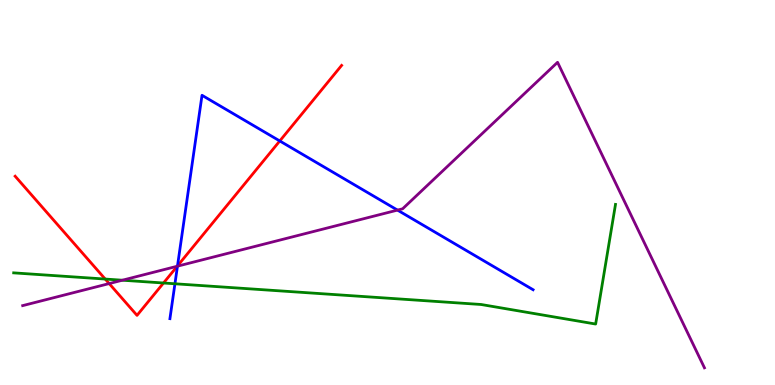[{'lines': ['blue', 'red'], 'intersections': [{'x': 2.29, 'y': 3.09}, {'x': 3.61, 'y': 6.34}]}, {'lines': ['green', 'red'], 'intersections': [{'x': 1.36, 'y': 2.75}, {'x': 2.11, 'y': 2.65}]}, {'lines': ['purple', 'red'], 'intersections': [{'x': 1.41, 'y': 2.63}, {'x': 2.29, 'y': 3.08}]}, {'lines': ['blue', 'green'], 'intersections': [{'x': 2.26, 'y': 2.63}]}, {'lines': ['blue', 'purple'], 'intersections': [{'x': 2.29, 'y': 3.09}, {'x': 5.13, 'y': 4.54}]}, {'lines': ['green', 'purple'], 'intersections': [{'x': 1.58, 'y': 2.72}]}]